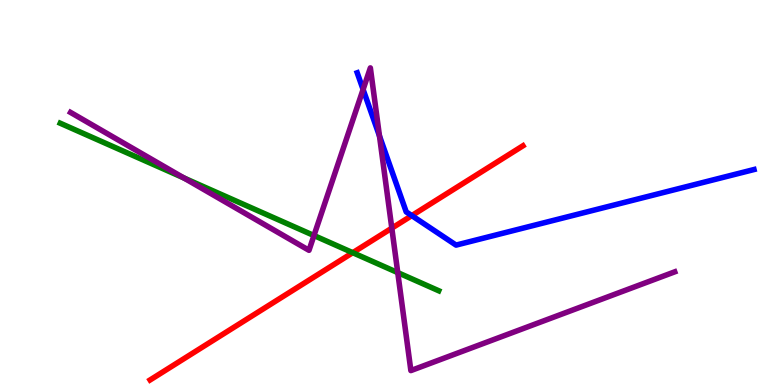[{'lines': ['blue', 'red'], 'intersections': [{'x': 5.31, 'y': 4.4}]}, {'lines': ['green', 'red'], 'intersections': [{'x': 4.55, 'y': 3.44}]}, {'lines': ['purple', 'red'], 'intersections': [{'x': 5.06, 'y': 4.07}]}, {'lines': ['blue', 'green'], 'intersections': []}, {'lines': ['blue', 'purple'], 'intersections': [{'x': 4.69, 'y': 7.68}, {'x': 4.9, 'y': 6.47}]}, {'lines': ['green', 'purple'], 'intersections': [{'x': 2.37, 'y': 5.38}, {'x': 4.05, 'y': 3.88}, {'x': 5.13, 'y': 2.92}]}]